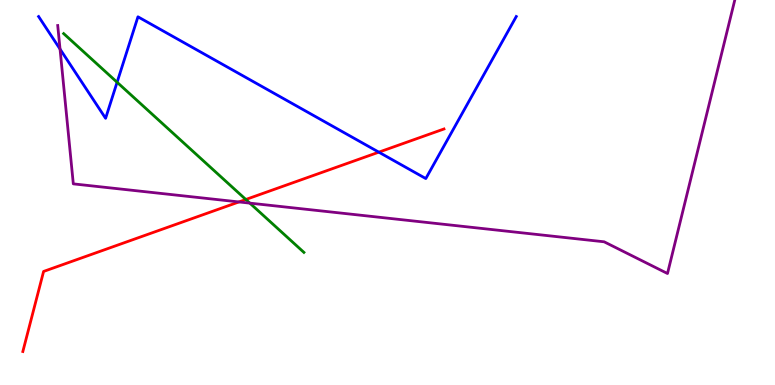[{'lines': ['blue', 'red'], 'intersections': [{'x': 4.89, 'y': 6.05}]}, {'lines': ['green', 'red'], 'intersections': [{'x': 3.17, 'y': 4.82}]}, {'lines': ['purple', 'red'], 'intersections': [{'x': 3.08, 'y': 4.75}]}, {'lines': ['blue', 'green'], 'intersections': [{'x': 1.51, 'y': 7.86}]}, {'lines': ['blue', 'purple'], 'intersections': [{'x': 0.775, 'y': 8.72}]}, {'lines': ['green', 'purple'], 'intersections': [{'x': 3.22, 'y': 4.72}]}]